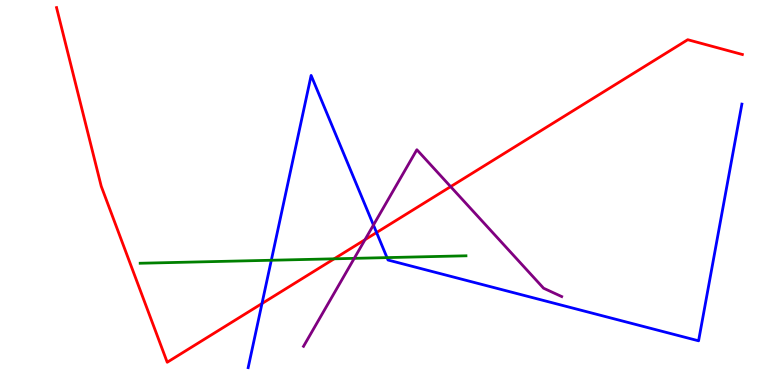[{'lines': ['blue', 'red'], 'intersections': [{'x': 3.38, 'y': 2.12}, {'x': 4.86, 'y': 3.96}]}, {'lines': ['green', 'red'], 'intersections': [{'x': 4.31, 'y': 3.28}]}, {'lines': ['purple', 'red'], 'intersections': [{'x': 4.71, 'y': 3.77}, {'x': 5.81, 'y': 5.15}]}, {'lines': ['blue', 'green'], 'intersections': [{'x': 3.5, 'y': 3.24}, {'x': 4.99, 'y': 3.31}]}, {'lines': ['blue', 'purple'], 'intersections': [{'x': 4.82, 'y': 4.15}]}, {'lines': ['green', 'purple'], 'intersections': [{'x': 4.57, 'y': 3.29}]}]